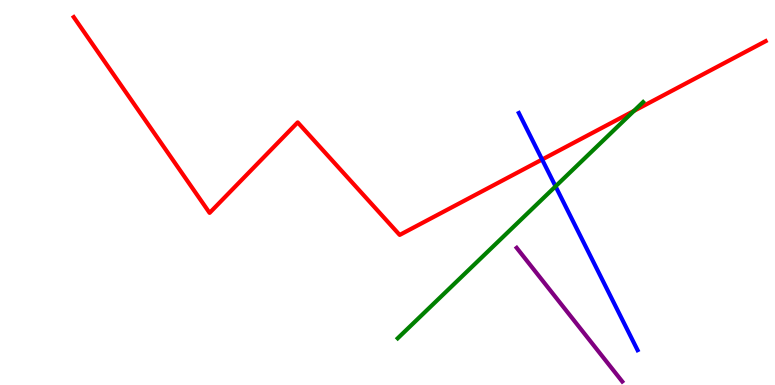[{'lines': ['blue', 'red'], 'intersections': [{'x': 7.0, 'y': 5.86}]}, {'lines': ['green', 'red'], 'intersections': [{'x': 8.18, 'y': 7.12}]}, {'lines': ['purple', 'red'], 'intersections': []}, {'lines': ['blue', 'green'], 'intersections': [{'x': 7.17, 'y': 5.16}]}, {'lines': ['blue', 'purple'], 'intersections': []}, {'lines': ['green', 'purple'], 'intersections': []}]